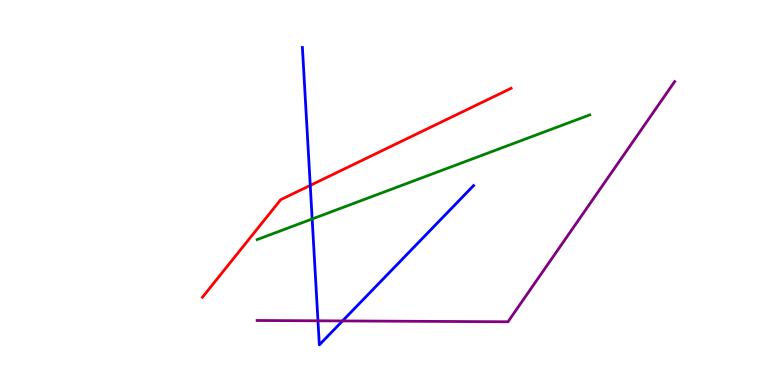[{'lines': ['blue', 'red'], 'intersections': [{'x': 4.0, 'y': 5.18}]}, {'lines': ['green', 'red'], 'intersections': []}, {'lines': ['purple', 'red'], 'intersections': []}, {'lines': ['blue', 'green'], 'intersections': [{'x': 4.03, 'y': 4.31}]}, {'lines': ['blue', 'purple'], 'intersections': [{'x': 4.1, 'y': 1.67}, {'x': 4.42, 'y': 1.66}]}, {'lines': ['green', 'purple'], 'intersections': []}]